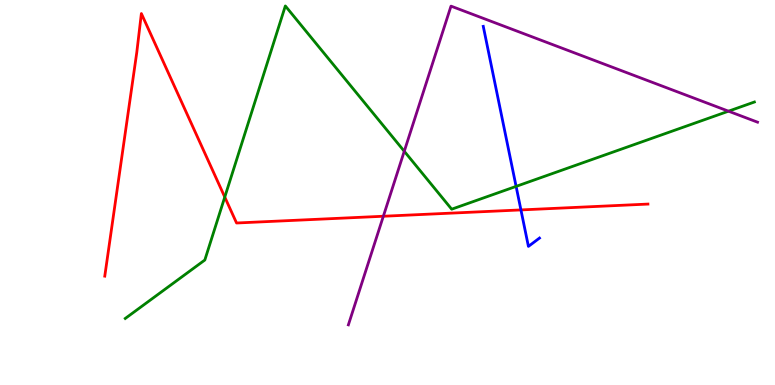[{'lines': ['blue', 'red'], 'intersections': [{'x': 6.72, 'y': 4.55}]}, {'lines': ['green', 'red'], 'intersections': [{'x': 2.9, 'y': 4.88}]}, {'lines': ['purple', 'red'], 'intersections': [{'x': 4.95, 'y': 4.38}]}, {'lines': ['blue', 'green'], 'intersections': [{'x': 6.66, 'y': 5.16}]}, {'lines': ['blue', 'purple'], 'intersections': []}, {'lines': ['green', 'purple'], 'intersections': [{'x': 5.22, 'y': 6.07}, {'x': 9.4, 'y': 7.11}]}]